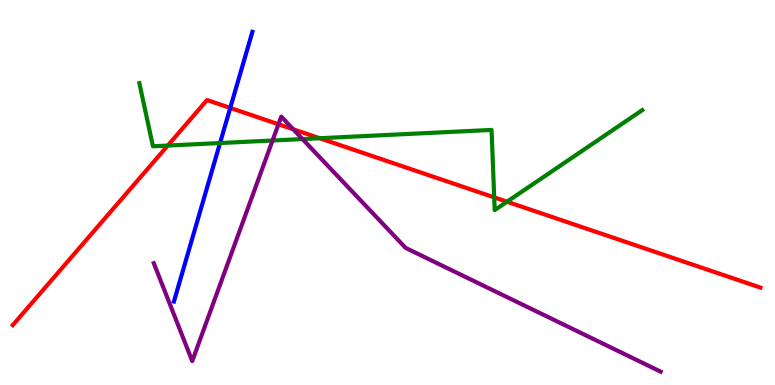[{'lines': ['blue', 'red'], 'intersections': [{'x': 2.97, 'y': 7.2}]}, {'lines': ['green', 'red'], 'intersections': [{'x': 2.16, 'y': 6.22}, {'x': 4.12, 'y': 6.41}, {'x': 6.38, 'y': 4.87}, {'x': 6.54, 'y': 4.76}]}, {'lines': ['purple', 'red'], 'intersections': [{'x': 3.59, 'y': 6.77}, {'x': 3.78, 'y': 6.64}]}, {'lines': ['blue', 'green'], 'intersections': [{'x': 2.84, 'y': 6.28}]}, {'lines': ['blue', 'purple'], 'intersections': []}, {'lines': ['green', 'purple'], 'intersections': [{'x': 3.52, 'y': 6.35}, {'x': 3.9, 'y': 6.39}]}]